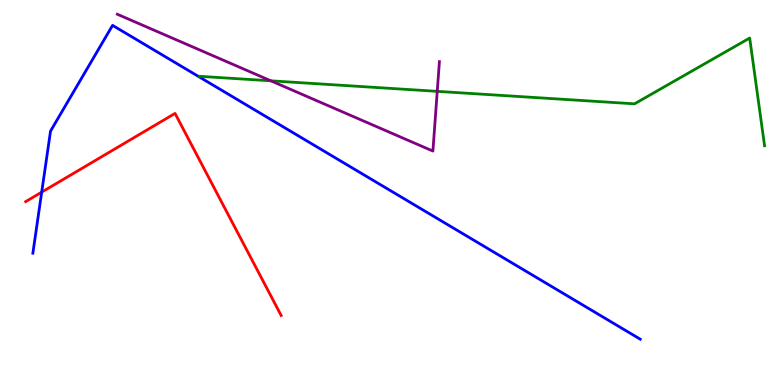[{'lines': ['blue', 'red'], 'intersections': [{'x': 0.538, 'y': 5.01}]}, {'lines': ['green', 'red'], 'intersections': []}, {'lines': ['purple', 'red'], 'intersections': []}, {'lines': ['blue', 'green'], 'intersections': []}, {'lines': ['blue', 'purple'], 'intersections': []}, {'lines': ['green', 'purple'], 'intersections': [{'x': 3.5, 'y': 7.9}, {'x': 5.64, 'y': 7.63}]}]